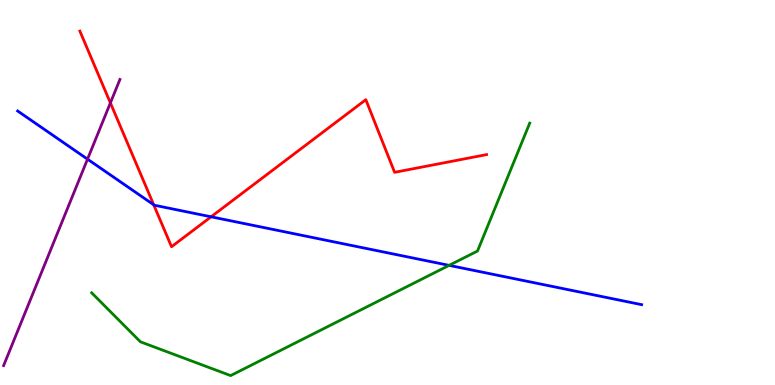[{'lines': ['blue', 'red'], 'intersections': [{'x': 1.98, 'y': 4.68}, {'x': 2.72, 'y': 4.37}]}, {'lines': ['green', 'red'], 'intersections': []}, {'lines': ['purple', 'red'], 'intersections': [{'x': 1.42, 'y': 7.33}]}, {'lines': ['blue', 'green'], 'intersections': [{'x': 5.79, 'y': 3.11}]}, {'lines': ['blue', 'purple'], 'intersections': [{'x': 1.13, 'y': 5.87}]}, {'lines': ['green', 'purple'], 'intersections': []}]